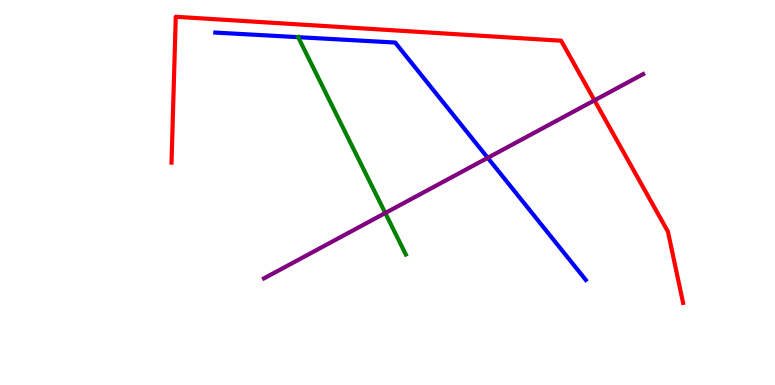[{'lines': ['blue', 'red'], 'intersections': []}, {'lines': ['green', 'red'], 'intersections': []}, {'lines': ['purple', 'red'], 'intersections': [{'x': 7.67, 'y': 7.39}]}, {'lines': ['blue', 'green'], 'intersections': [{'x': 3.85, 'y': 9.03}]}, {'lines': ['blue', 'purple'], 'intersections': [{'x': 6.29, 'y': 5.9}]}, {'lines': ['green', 'purple'], 'intersections': [{'x': 4.97, 'y': 4.47}]}]